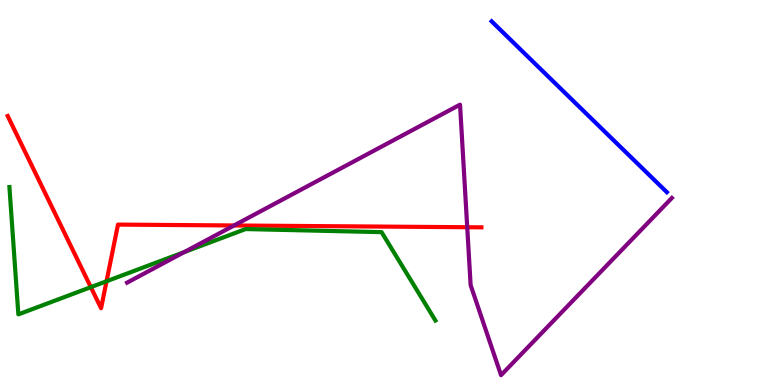[{'lines': ['blue', 'red'], 'intersections': []}, {'lines': ['green', 'red'], 'intersections': [{'x': 1.17, 'y': 2.54}, {'x': 1.37, 'y': 2.69}]}, {'lines': ['purple', 'red'], 'intersections': [{'x': 3.02, 'y': 4.14}, {'x': 6.03, 'y': 4.1}]}, {'lines': ['blue', 'green'], 'intersections': []}, {'lines': ['blue', 'purple'], 'intersections': []}, {'lines': ['green', 'purple'], 'intersections': [{'x': 2.38, 'y': 3.45}]}]